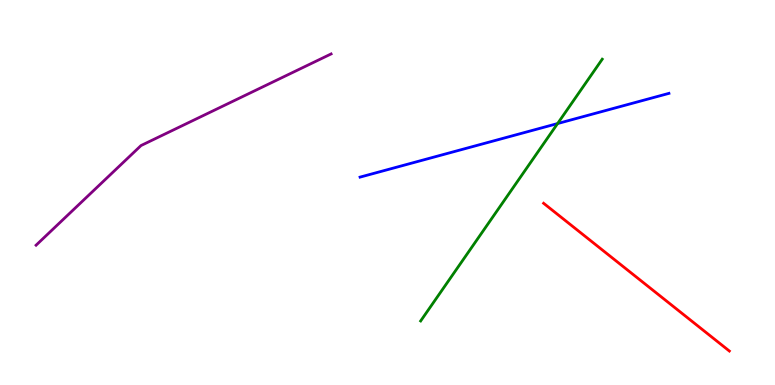[{'lines': ['blue', 'red'], 'intersections': []}, {'lines': ['green', 'red'], 'intersections': []}, {'lines': ['purple', 'red'], 'intersections': []}, {'lines': ['blue', 'green'], 'intersections': [{'x': 7.19, 'y': 6.79}]}, {'lines': ['blue', 'purple'], 'intersections': []}, {'lines': ['green', 'purple'], 'intersections': []}]